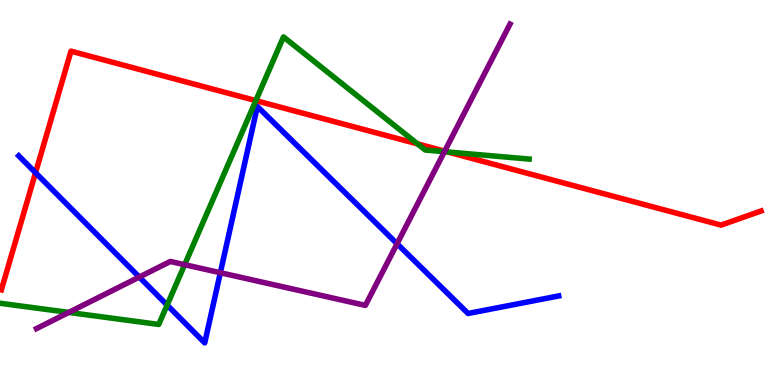[{'lines': ['blue', 'red'], 'intersections': [{'x': 0.458, 'y': 5.51}]}, {'lines': ['green', 'red'], 'intersections': [{'x': 3.3, 'y': 7.39}, {'x': 5.39, 'y': 6.26}, {'x': 5.78, 'y': 6.05}]}, {'lines': ['purple', 'red'], 'intersections': [{'x': 5.74, 'y': 6.07}]}, {'lines': ['blue', 'green'], 'intersections': [{'x': 2.16, 'y': 2.08}]}, {'lines': ['blue', 'purple'], 'intersections': [{'x': 1.8, 'y': 2.8}, {'x': 2.84, 'y': 2.92}, {'x': 5.12, 'y': 3.67}]}, {'lines': ['green', 'purple'], 'intersections': [{'x': 0.887, 'y': 1.89}, {'x': 2.38, 'y': 3.12}, {'x': 5.73, 'y': 6.06}]}]